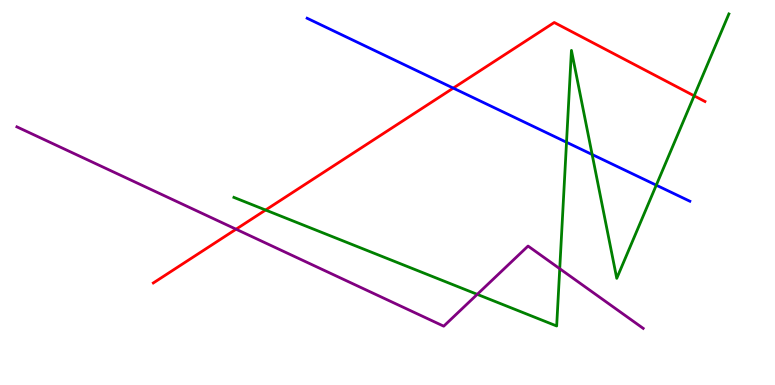[{'lines': ['blue', 'red'], 'intersections': [{'x': 5.85, 'y': 7.71}]}, {'lines': ['green', 'red'], 'intersections': [{'x': 3.43, 'y': 4.54}, {'x': 8.96, 'y': 7.51}]}, {'lines': ['purple', 'red'], 'intersections': [{'x': 3.05, 'y': 4.05}]}, {'lines': ['blue', 'green'], 'intersections': [{'x': 7.31, 'y': 6.31}, {'x': 7.64, 'y': 5.99}, {'x': 8.47, 'y': 5.19}]}, {'lines': ['blue', 'purple'], 'intersections': []}, {'lines': ['green', 'purple'], 'intersections': [{'x': 6.16, 'y': 2.35}, {'x': 7.22, 'y': 3.02}]}]